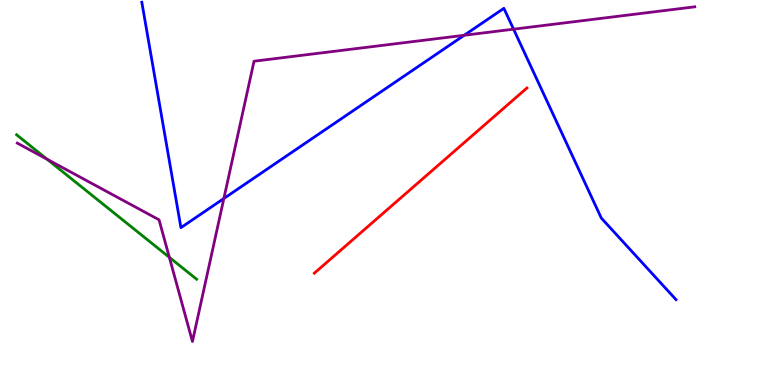[{'lines': ['blue', 'red'], 'intersections': []}, {'lines': ['green', 'red'], 'intersections': []}, {'lines': ['purple', 'red'], 'intersections': []}, {'lines': ['blue', 'green'], 'intersections': []}, {'lines': ['blue', 'purple'], 'intersections': [{'x': 2.89, 'y': 4.84}, {'x': 5.99, 'y': 9.08}, {'x': 6.63, 'y': 9.24}]}, {'lines': ['green', 'purple'], 'intersections': [{'x': 0.607, 'y': 5.86}, {'x': 2.19, 'y': 3.32}]}]